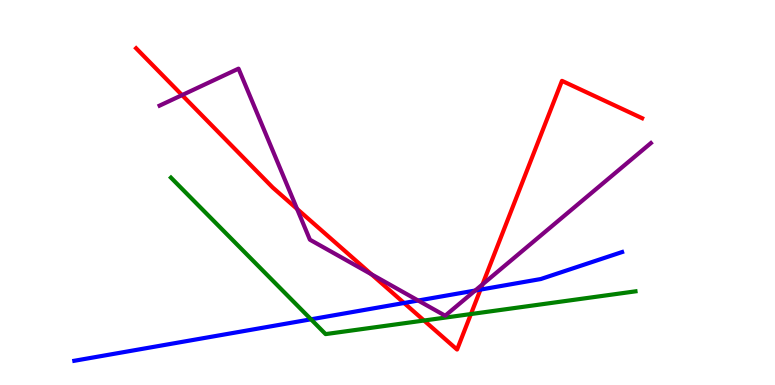[{'lines': ['blue', 'red'], 'intersections': [{'x': 5.21, 'y': 2.13}, {'x': 6.2, 'y': 2.48}]}, {'lines': ['green', 'red'], 'intersections': [{'x': 5.47, 'y': 1.67}, {'x': 6.08, 'y': 1.84}]}, {'lines': ['purple', 'red'], 'intersections': [{'x': 2.35, 'y': 7.53}, {'x': 3.83, 'y': 4.57}, {'x': 4.79, 'y': 2.88}, {'x': 6.23, 'y': 2.61}]}, {'lines': ['blue', 'green'], 'intersections': [{'x': 4.01, 'y': 1.71}]}, {'lines': ['blue', 'purple'], 'intersections': [{'x': 5.4, 'y': 2.19}, {'x': 6.13, 'y': 2.45}]}, {'lines': ['green', 'purple'], 'intersections': []}]